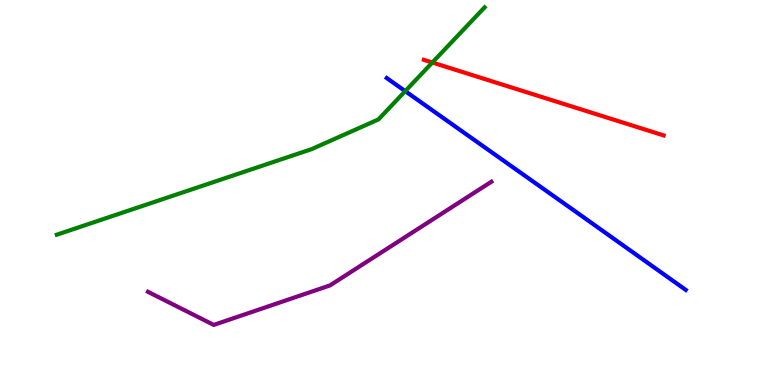[{'lines': ['blue', 'red'], 'intersections': []}, {'lines': ['green', 'red'], 'intersections': [{'x': 5.58, 'y': 8.38}]}, {'lines': ['purple', 'red'], 'intersections': []}, {'lines': ['blue', 'green'], 'intersections': [{'x': 5.23, 'y': 7.63}]}, {'lines': ['blue', 'purple'], 'intersections': []}, {'lines': ['green', 'purple'], 'intersections': []}]